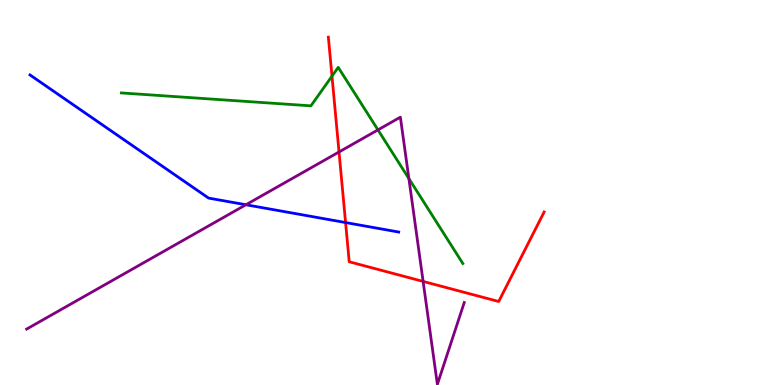[{'lines': ['blue', 'red'], 'intersections': [{'x': 4.46, 'y': 4.22}]}, {'lines': ['green', 'red'], 'intersections': [{'x': 4.28, 'y': 8.02}]}, {'lines': ['purple', 'red'], 'intersections': [{'x': 4.37, 'y': 6.05}, {'x': 5.46, 'y': 2.69}]}, {'lines': ['blue', 'green'], 'intersections': []}, {'lines': ['blue', 'purple'], 'intersections': [{'x': 3.17, 'y': 4.68}]}, {'lines': ['green', 'purple'], 'intersections': [{'x': 4.88, 'y': 6.63}, {'x': 5.28, 'y': 5.36}]}]